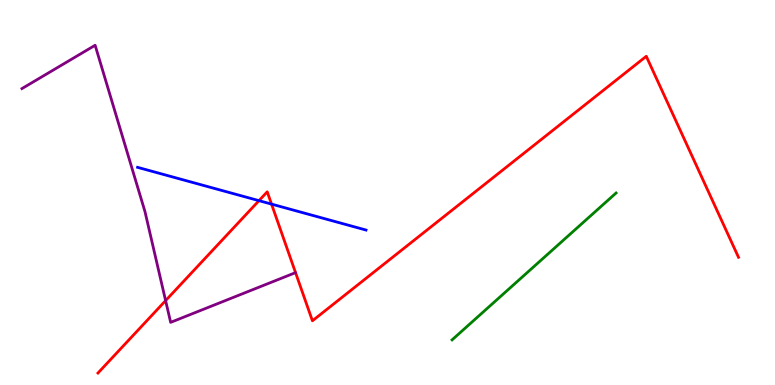[{'lines': ['blue', 'red'], 'intersections': [{'x': 3.34, 'y': 4.79}, {'x': 3.5, 'y': 4.7}]}, {'lines': ['green', 'red'], 'intersections': []}, {'lines': ['purple', 'red'], 'intersections': [{'x': 2.14, 'y': 2.19}]}, {'lines': ['blue', 'green'], 'intersections': []}, {'lines': ['blue', 'purple'], 'intersections': []}, {'lines': ['green', 'purple'], 'intersections': []}]